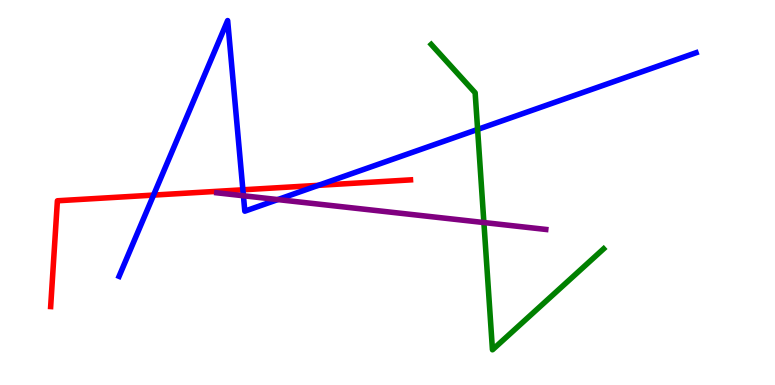[{'lines': ['blue', 'red'], 'intersections': [{'x': 1.98, 'y': 4.93}, {'x': 3.13, 'y': 5.07}, {'x': 4.11, 'y': 5.19}]}, {'lines': ['green', 'red'], 'intersections': []}, {'lines': ['purple', 'red'], 'intersections': []}, {'lines': ['blue', 'green'], 'intersections': [{'x': 6.16, 'y': 6.64}]}, {'lines': ['blue', 'purple'], 'intersections': [{'x': 3.14, 'y': 4.92}, {'x': 3.58, 'y': 4.82}]}, {'lines': ['green', 'purple'], 'intersections': [{'x': 6.24, 'y': 4.22}]}]